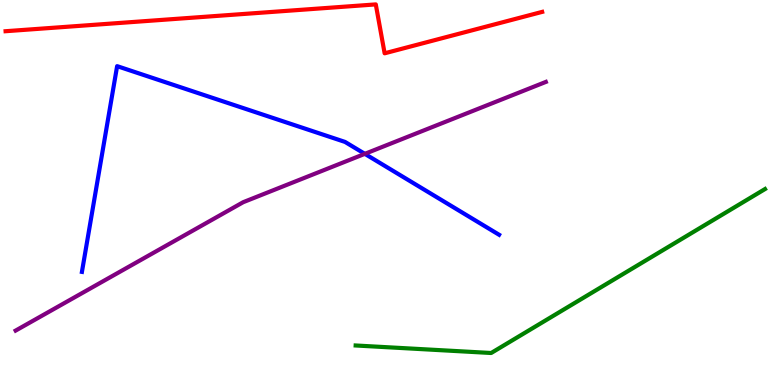[{'lines': ['blue', 'red'], 'intersections': []}, {'lines': ['green', 'red'], 'intersections': []}, {'lines': ['purple', 'red'], 'intersections': []}, {'lines': ['blue', 'green'], 'intersections': []}, {'lines': ['blue', 'purple'], 'intersections': [{'x': 4.71, 'y': 6.0}]}, {'lines': ['green', 'purple'], 'intersections': []}]